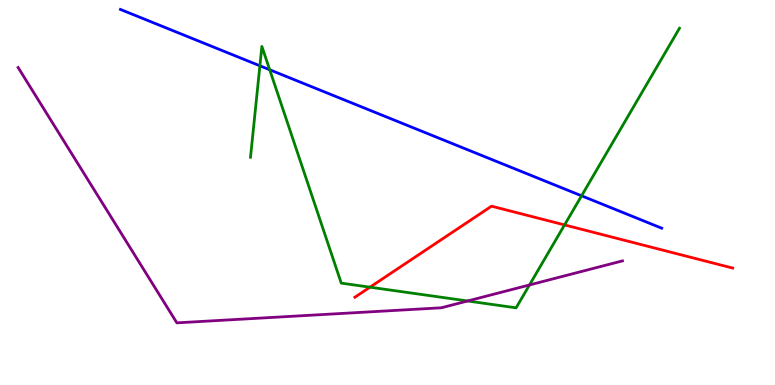[{'lines': ['blue', 'red'], 'intersections': []}, {'lines': ['green', 'red'], 'intersections': [{'x': 4.77, 'y': 2.54}, {'x': 7.28, 'y': 4.16}]}, {'lines': ['purple', 'red'], 'intersections': []}, {'lines': ['blue', 'green'], 'intersections': [{'x': 3.35, 'y': 8.29}, {'x': 3.48, 'y': 8.19}, {'x': 7.5, 'y': 4.91}]}, {'lines': ['blue', 'purple'], 'intersections': []}, {'lines': ['green', 'purple'], 'intersections': [{'x': 6.03, 'y': 2.18}, {'x': 6.83, 'y': 2.6}]}]